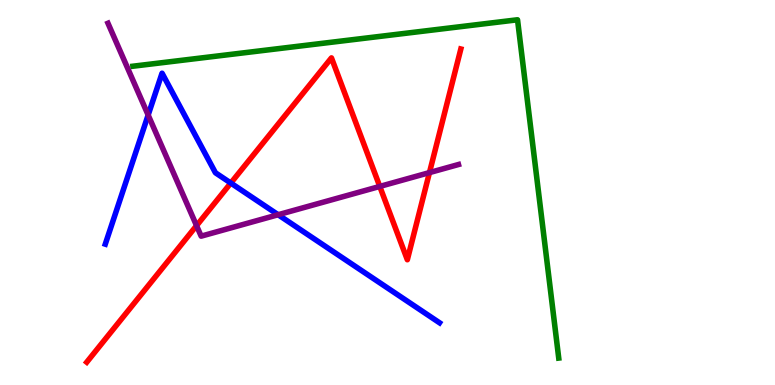[{'lines': ['blue', 'red'], 'intersections': [{'x': 2.98, 'y': 5.25}]}, {'lines': ['green', 'red'], 'intersections': []}, {'lines': ['purple', 'red'], 'intersections': [{'x': 2.54, 'y': 4.14}, {'x': 4.9, 'y': 5.16}, {'x': 5.54, 'y': 5.52}]}, {'lines': ['blue', 'green'], 'intersections': []}, {'lines': ['blue', 'purple'], 'intersections': [{'x': 1.91, 'y': 7.01}, {'x': 3.59, 'y': 4.42}]}, {'lines': ['green', 'purple'], 'intersections': []}]